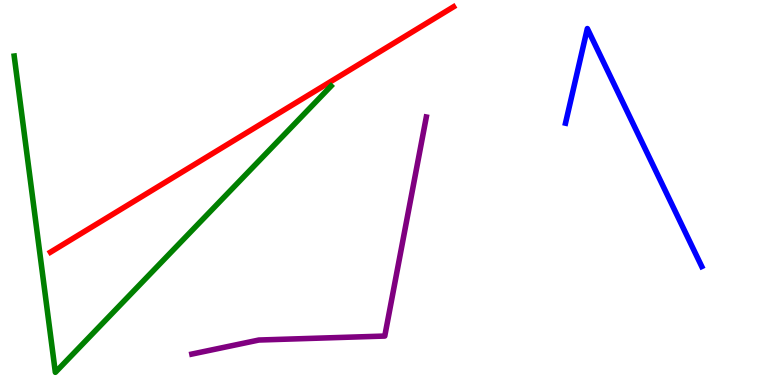[{'lines': ['blue', 'red'], 'intersections': []}, {'lines': ['green', 'red'], 'intersections': []}, {'lines': ['purple', 'red'], 'intersections': []}, {'lines': ['blue', 'green'], 'intersections': []}, {'lines': ['blue', 'purple'], 'intersections': []}, {'lines': ['green', 'purple'], 'intersections': []}]